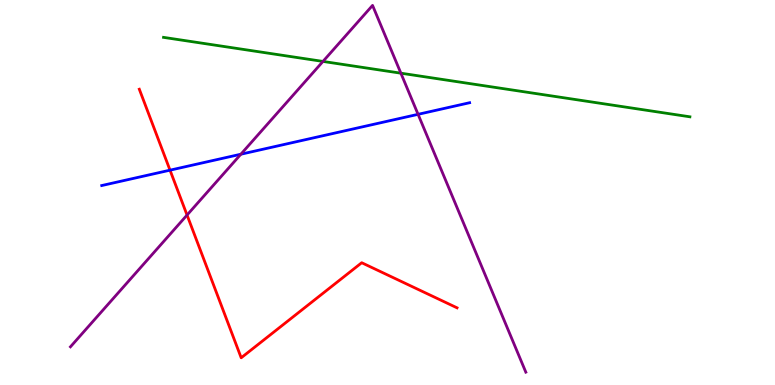[{'lines': ['blue', 'red'], 'intersections': [{'x': 2.19, 'y': 5.58}]}, {'lines': ['green', 'red'], 'intersections': []}, {'lines': ['purple', 'red'], 'intersections': [{'x': 2.41, 'y': 4.41}]}, {'lines': ['blue', 'green'], 'intersections': []}, {'lines': ['blue', 'purple'], 'intersections': [{'x': 3.11, 'y': 5.99}, {'x': 5.39, 'y': 7.03}]}, {'lines': ['green', 'purple'], 'intersections': [{'x': 4.17, 'y': 8.4}, {'x': 5.17, 'y': 8.1}]}]